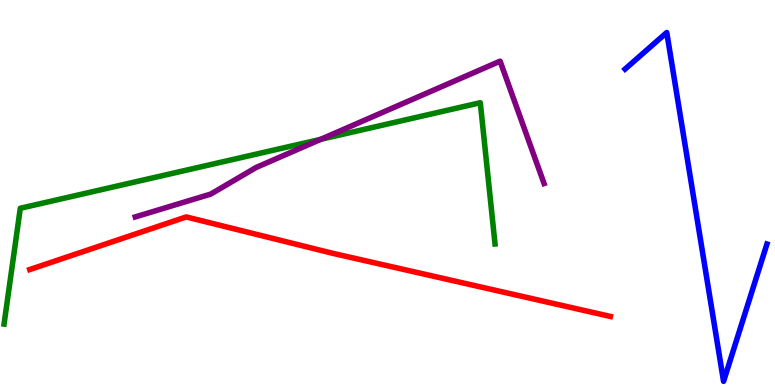[{'lines': ['blue', 'red'], 'intersections': []}, {'lines': ['green', 'red'], 'intersections': []}, {'lines': ['purple', 'red'], 'intersections': []}, {'lines': ['blue', 'green'], 'intersections': []}, {'lines': ['blue', 'purple'], 'intersections': []}, {'lines': ['green', 'purple'], 'intersections': [{'x': 4.14, 'y': 6.38}]}]